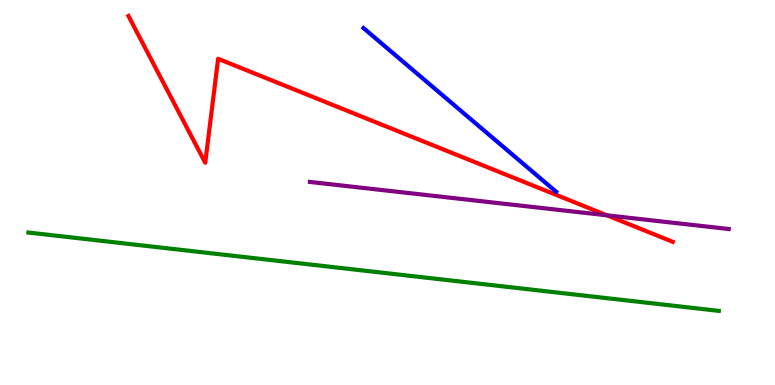[{'lines': ['blue', 'red'], 'intersections': []}, {'lines': ['green', 'red'], 'intersections': []}, {'lines': ['purple', 'red'], 'intersections': [{'x': 7.83, 'y': 4.41}]}, {'lines': ['blue', 'green'], 'intersections': []}, {'lines': ['blue', 'purple'], 'intersections': []}, {'lines': ['green', 'purple'], 'intersections': []}]